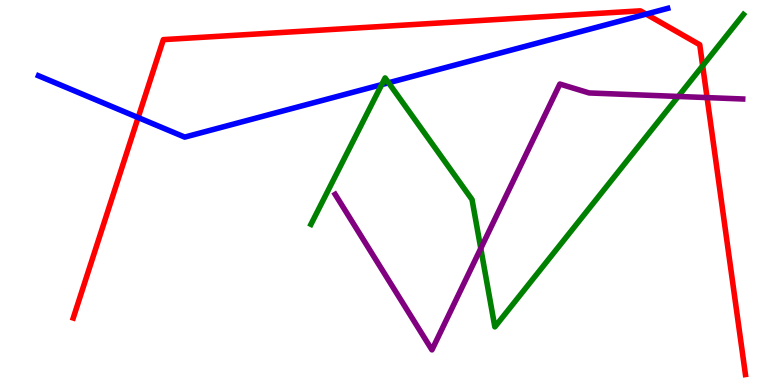[{'lines': ['blue', 'red'], 'intersections': [{'x': 1.78, 'y': 6.95}, {'x': 8.34, 'y': 9.63}]}, {'lines': ['green', 'red'], 'intersections': [{'x': 9.07, 'y': 8.29}]}, {'lines': ['purple', 'red'], 'intersections': [{'x': 9.12, 'y': 7.47}]}, {'lines': ['blue', 'green'], 'intersections': [{'x': 4.93, 'y': 7.8}, {'x': 5.01, 'y': 7.85}]}, {'lines': ['blue', 'purple'], 'intersections': []}, {'lines': ['green', 'purple'], 'intersections': [{'x': 6.2, 'y': 3.55}, {'x': 8.75, 'y': 7.49}]}]